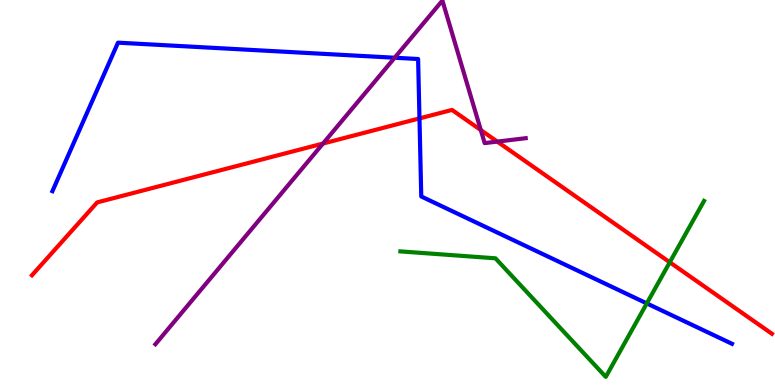[{'lines': ['blue', 'red'], 'intersections': [{'x': 5.41, 'y': 6.92}]}, {'lines': ['green', 'red'], 'intersections': [{'x': 8.64, 'y': 3.19}]}, {'lines': ['purple', 'red'], 'intersections': [{'x': 4.17, 'y': 6.27}, {'x': 6.2, 'y': 6.62}, {'x': 6.42, 'y': 6.32}]}, {'lines': ['blue', 'green'], 'intersections': [{'x': 8.35, 'y': 2.12}]}, {'lines': ['blue', 'purple'], 'intersections': [{'x': 5.09, 'y': 8.5}]}, {'lines': ['green', 'purple'], 'intersections': []}]